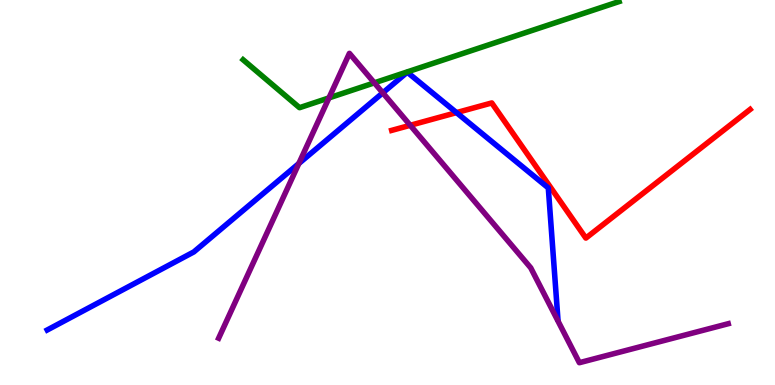[{'lines': ['blue', 'red'], 'intersections': [{'x': 5.89, 'y': 7.08}]}, {'lines': ['green', 'red'], 'intersections': []}, {'lines': ['purple', 'red'], 'intersections': [{'x': 5.29, 'y': 6.75}]}, {'lines': ['blue', 'green'], 'intersections': []}, {'lines': ['blue', 'purple'], 'intersections': [{'x': 3.86, 'y': 5.75}, {'x': 4.94, 'y': 7.59}]}, {'lines': ['green', 'purple'], 'intersections': [{'x': 4.24, 'y': 7.46}, {'x': 4.83, 'y': 7.85}]}]